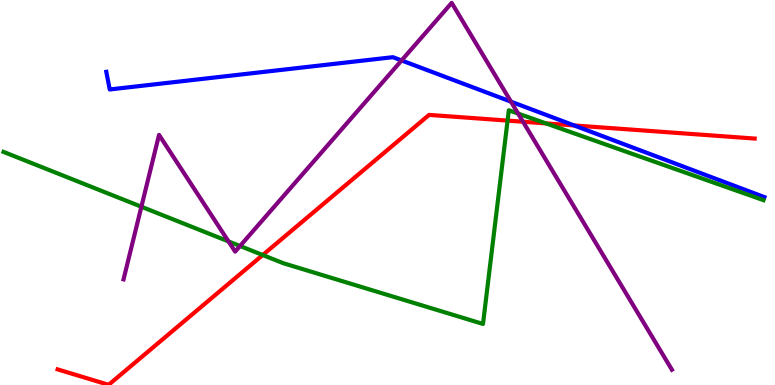[{'lines': ['blue', 'red'], 'intersections': [{'x': 7.41, 'y': 6.74}]}, {'lines': ['green', 'red'], 'intersections': [{'x': 3.39, 'y': 3.38}, {'x': 6.55, 'y': 6.87}, {'x': 7.04, 'y': 6.8}]}, {'lines': ['purple', 'red'], 'intersections': [{'x': 6.75, 'y': 6.84}]}, {'lines': ['blue', 'green'], 'intersections': []}, {'lines': ['blue', 'purple'], 'intersections': [{'x': 5.18, 'y': 8.43}, {'x': 6.59, 'y': 7.36}]}, {'lines': ['green', 'purple'], 'intersections': [{'x': 1.82, 'y': 4.63}, {'x': 2.95, 'y': 3.73}, {'x': 3.1, 'y': 3.61}, {'x': 6.69, 'y': 7.05}]}]